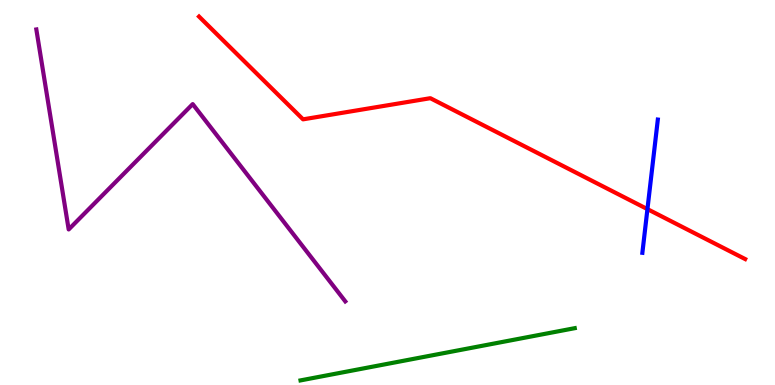[{'lines': ['blue', 'red'], 'intersections': [{'x': 8.35, 'y': 4.57}]}, {'lines': ['green', 'red'], 'intersections': []}, {'lines': ['purple', 'red'], 'intersections': []}, {'lines': ['blue', 'green'], 'intersections': []}, {'lines': ['blue', 'purple'], 'intersections': []}, {'lines': ['green', 'purple'], 'intersections': []}]